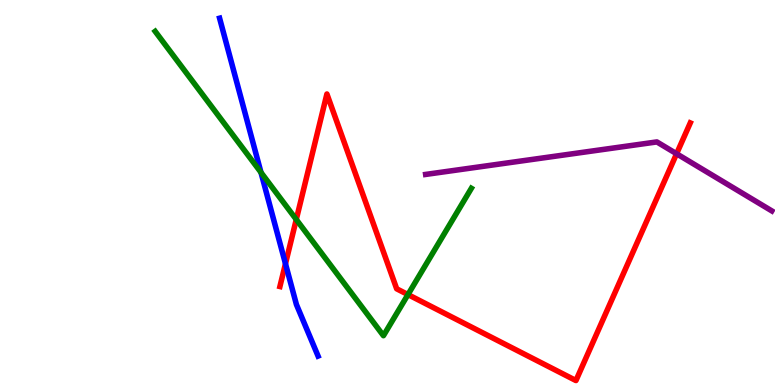[{'lines': ['blue', 'red'], 'intersections': [{'x': 3.68, 'y': 3.15}]}, {'lines': ['green', 'red'], 'intersections': [{'x': 3.82, 'y': 4.3}, {'x': 5.26, 'y': 2.35}]}, {'lines': ['purple', 'red'], 'intersections': [{'x': 8.73, 'y': 6.01}]}, {'lines': ['blue', 'green'], 'intersections': [{'x': 3.37, 'y': 5.52}]}, {'lines': ['blue', 'purple'], 'intersections': []}, {'lines': ['green', 'purple'], 'intersections': []}]